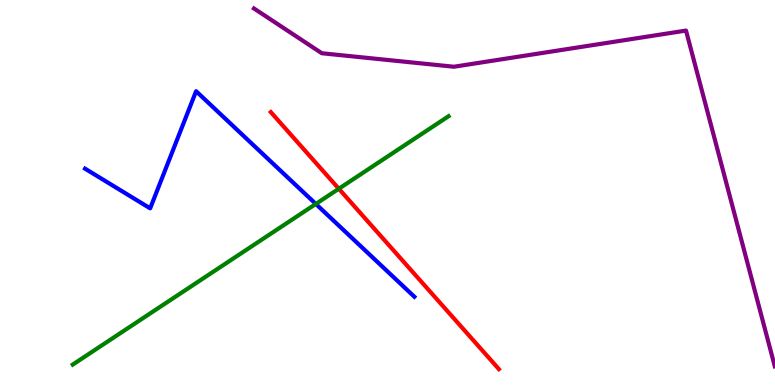[{'lines': ['blue', 'red'], 'intersections': []}, {'lines': ['green', 'red'], 'intersections': [{'x': 4.37, 'y': 5.1}]}, {'lines': ['purple', 'red'], 'intersections': []}, {'lines': ['blue', 'green'], 'intersections': [{'x': 4.08, 'y': 4.7}]}, {'lines': ['blue', 'purple'], 'intersections': []}, {'lines': ['green', 'purple'], 'intersections': []}]